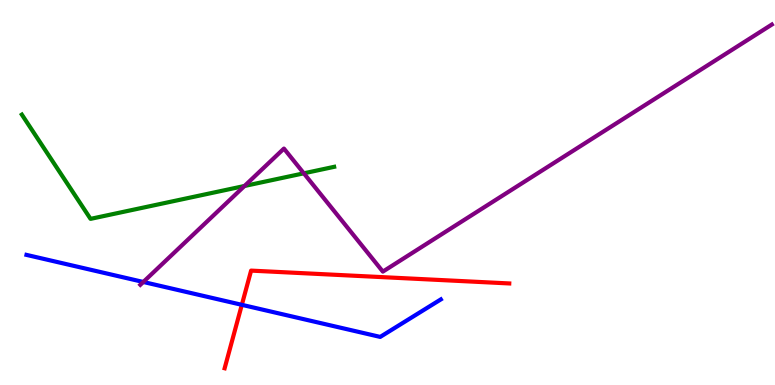[{'lines': ['blue', 'red'], 'intersections': [{'x': 3.12, 'y': 2.08}]}, {'lines': ['green', 'red'], 'intersections': []}, {'lines': ['purple', 'red'], 'intersections': []}, {'lines': ['blue', 'green'], 'intersections': []}, {'lines': ['blue', 'purple'], 'intersections': [{'x': 1.85, 'y': 2.68}]}, {'lines': ['green', 'purple'], 'intersections': [{'x': 3.15, 'y': 5.17}, {'x': 3.92, 'y': 5.5}]}]